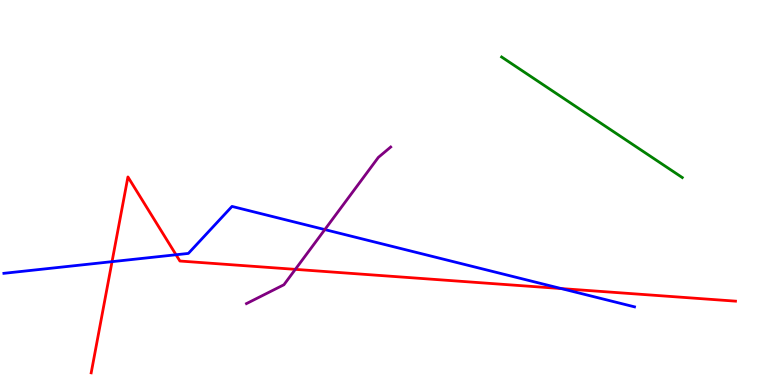[{'lines': ['blue', 'red'], 'intersections': [{'x': 1.45, 'y': 3.2}, {'x': 2.27, 'y': 3.38}, {'x': 7.24, 'y': 2.5}]}, {'lines': ['green', 'red'], 'intersections': []}, {'lines': ['purple', 'red'], 'intersections': [{'x': 3.81, 'y': 3.0}]}, {'lines': ['blue', 'green'], 'intersections': []}, {'lines': ['blue', 'purple'], 'intersections': [{'x': 4.19, 'y': 4.04}]}, {'lines': ['green', 'purple'], 'intersections': []}]